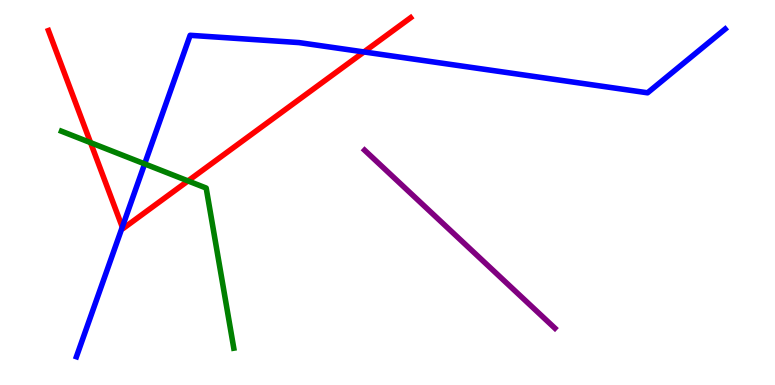[{'lines': ['blue', 'red'], 'intersections': [{'x': 1.58, 'y': 4.1}, {'x': 4.7, 'y': 8.65}]}, {'lines': ['green', 'red'], 'intersections': [{'x': 1.17, 'y': 6.3}, {'x': 2.43, 'y': 5.3}]}, {'lines': ['purple', 'red'], 'intersections': []}, {'lines': ['blue', 'green'], 'intersections': [{'x': 1.87, 'y': 5.74}]}, {'lines': ['blue', 'purple'], 'intersections': []}, {'lines': ['green', 'purple'], 'intersections': []}]